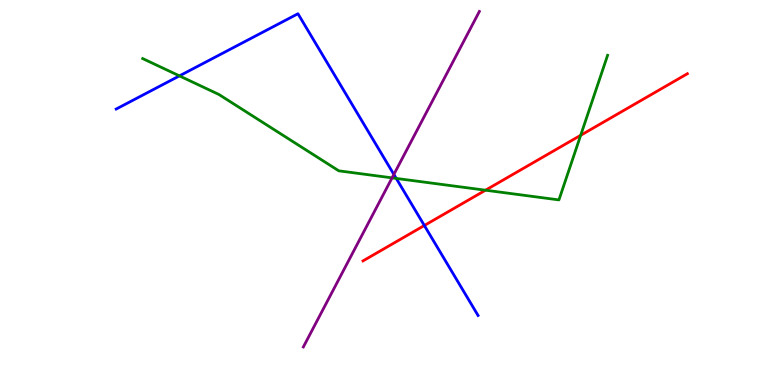[{'lines': ['blue', 'red'], 'intersections': [{'x': 5.48, 'y': 4.14}]}, {'lines': ['green', 'red'], 'intersections': [{'x': 6.26, 'y': 5.06}, {'x': 7.49, 'y': 6.49}]}, {'lines': ['purple', 'red'], 'intersections': []}, {'lines': ['blue', 'green'], 'intersections': [{'x': 2.32, 'y': 8.03}, {'x': 5.11, 'y': 5.37}]}, {'lines': ['blue', 'purple'], 'intersections': [{'x': 5.08, 'y': 5.47}]}, {'lines': ['green', 'purple'], 'intersections': [{'x': 5.06, 'y': 5.38}]}]